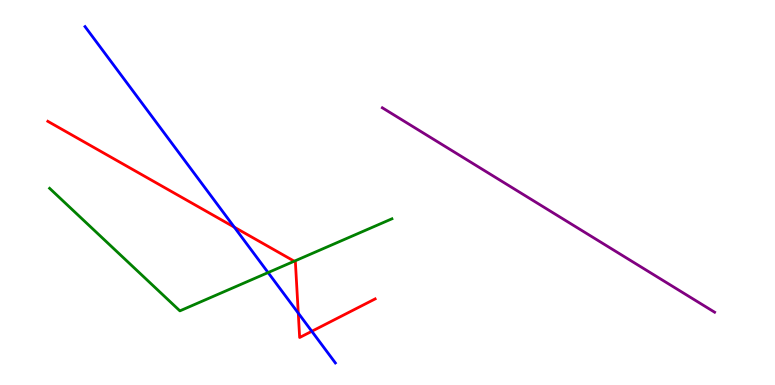[{'lines': ['blue', 'red'], 'intersections': [{'x': 3.02, 'y': 4.1}, {'x': 3.85, 'y': 1.87}, {'x': 4.02, 'y': 1.4}]}, {'lines': ['green', 'red'], 'intersections': [{'x': 3.8, 'y': 3.22}]}, {'lines': ['purple', 'red'], 'intersections': []}, {'lines': ['blue', 'green'], 'intersections': [{'x': 3.46, 'y': 2.92}]}, {'lines': ['blue', 'purple'], 'intersections': []}, {'lines': ['green', 'purple'], 'intersections': []}]